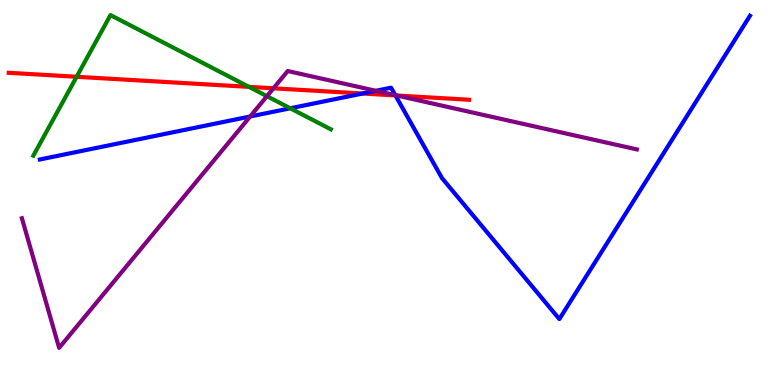[{'lines': ['blue', 'red'], 'intersections': [{'x': 4.68, 'y': 7.57}, {'x': 5.1, 'y': 7.52}]}, {'lines': ['green', 'red'], 'intersections': [{'x': 0.989, 'y': 8.01}, {'x': 3.21, 'y': 7.74}]}, {'lines': ['purple', 'red'], 'intersections': [{'x': 3.53, 'y': 7.71}, {'x': 5.12, 'y': 7.52}]}, {'lines': ['blue', 'green'], 'intersections': [{'x': 3.75, 'y': 7.19}]}, {'lines': ['blue', 'purple'], 'intersections': [{'x': 3.23, 'y': 6.97}, {'x': 4.85, 'y': 7.64}, {'x': 5.1, 'y': 7.53}]}, {'lines': ['green', 'purple'], 'intersections': [{'x': 3.44, 'y': 7.5}]}]